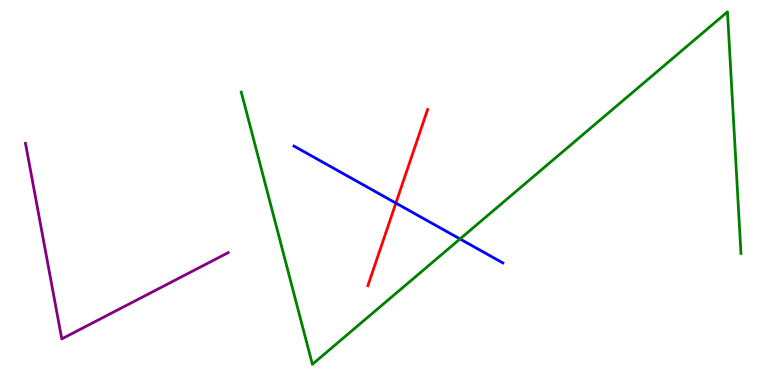[{'lines': ['blue', 'red'], 'intersections': [{'x': 5.11, 'y': 4.73}]}, {'lines': ['green', 'red'], 'intersections': []}, {'lines': ['purple', 'red'], 'intersections': []}, {'lines': ['blue', 'green'], 'intersections': [{'x': 5.94, 'y': 3.79}]}, {'lines': ['blue', 'purple'], 'intersections': []}, {'lines': ['green', 'purple'], 'intersections': []}]